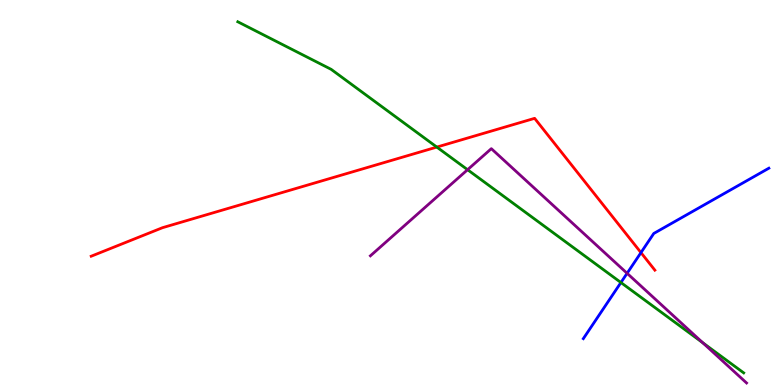[{'lines': ['blue', 'red'], 'intersections': [{'x': 8.27, 'y': 3.44}]}, {'lines': ['green', 'red'], 'intersections': [{'x': 5.64, 'y': 6.18}]}, {'lines': ['purple', 'red'], 'intersections': []}, {'lines': ['blue', 'green'], 'intersections': [{'x': 8.01, 'y': 2.66}]}, {'lines': ['blue', 'purple'], 'intersections': [{'x': 8.09, 'y': 2.9}]}, {'lines': ['green', 'purple'], 'intersections': [{'x': 6.03, 'y': 5.59}, {'x': 9.07, 'y': 1.1}]}]